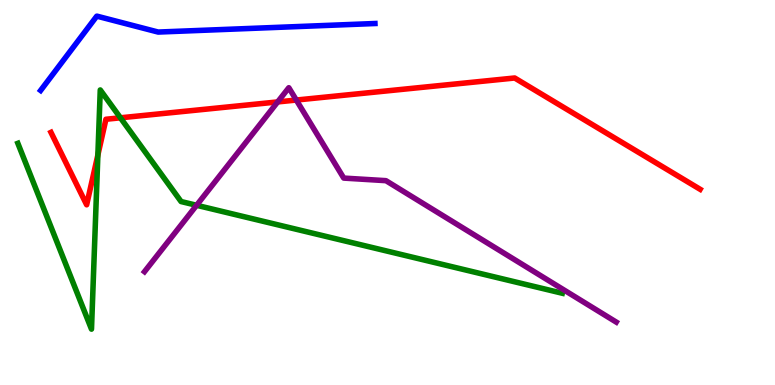[{'lines': ['blue', 'red'], 'intersections': []}, {'lines': ['green', 'red'], 'intersections': [{'x': 1.26, 'y': 5.97}, {'x': 1.55, 'y': 6.94}]}, {'lines': ['purple', 'red'], 'intersections': [{'x': 3.58, 'y': 7.35}, {'x': 3.82, 'y': 7.4}]}, {'lines': ['blue', 'green'], 'intersections': []}, {'lines': ['blue', 'purple'], 'intersections': []}, {'lines': ['green', 'purple'], 'intersections': [{'x': 2.54, 'y': 4.67}]}]